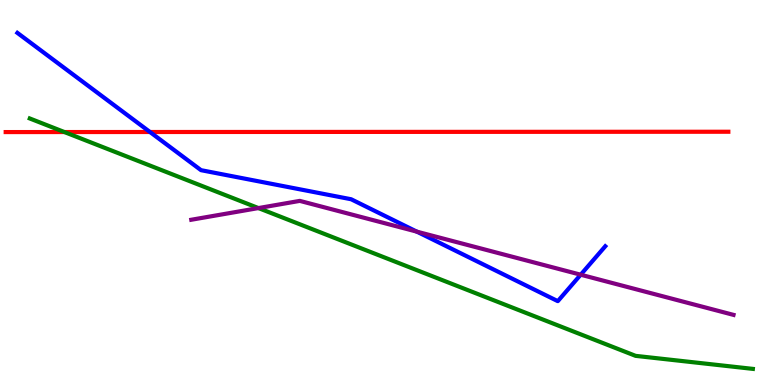[{'lines': ['blue', 'red'], 'intersections': [{'x': 1.94, 'y': 6.57}]}, {'lines': ['green', 'red'], 'intersections': [{'x': 0.831, 'y': 6.57}]}, {'lines': ['purple', 'red'], 'intersections': []}, {'lines': ['blue', 'green'], 'intersections': []}, {'lines': ['blue', 'purple'], 'intersections': [{'x': 5.38, 'y': 3.98}, {'x': 7.49, 'y': 2.86}]}, {'lines': ['green', 'purple'], 'intersections': [{'x': 3.33, 'y': 4.6}]}]